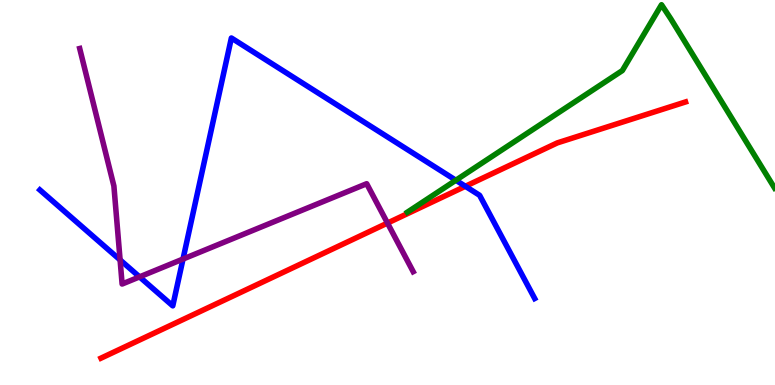[{'lines': ['blue', 'red'], 'intersections': [{'x': 6.01, 'y': 5.16}]}, {'lines': ['green', 'red'], 'intersections': []}, {'lines': ['purple', 'red'], 'intersections': [{'x': 5.0, 'y': 4.21}]}, {'lines': ['blue', 'green'], 'intersections': [{'x': 5.88, 'y': 5.32}]}, {'lines': ['blue', 'purple'], 'intersections': [{'x': 1.55, 'y': 3.25}, {'x': 1.8, 'y': 2.81}, {'x': 2.36, 'y': 3.27}]}, {'lines': ['green', 'purple'], 'intersections': []}]